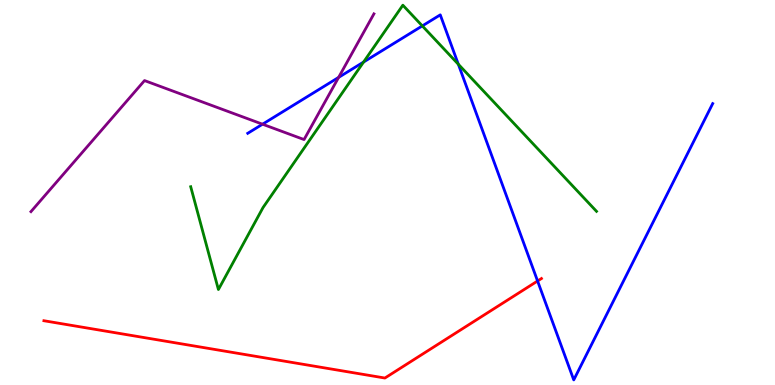[{'lines': ['blue', 'red'], 'intersections': [{'x': 6.94, 'y': 2.7}]}, {'lines': ['green', 'red'], 'intersections': []}, {'lines': ['purple', 'red'], 'intersections': []}, {'lines': ['blue', 'green'], 'intersections': [{'x': 4.69, 'y': 8.39}, {'x': 5.45, 'y': 9.33}, {'x': 5.91, 'y': 8.33}]}, {'lines': ['blue', 'purple'], 'intersections': [{'x': 3.39, 'y': 6.77}, {'x': 4.37, 'y': 7.99}]}, {'lines': ['green', 'purple'], 'intersections': []}]